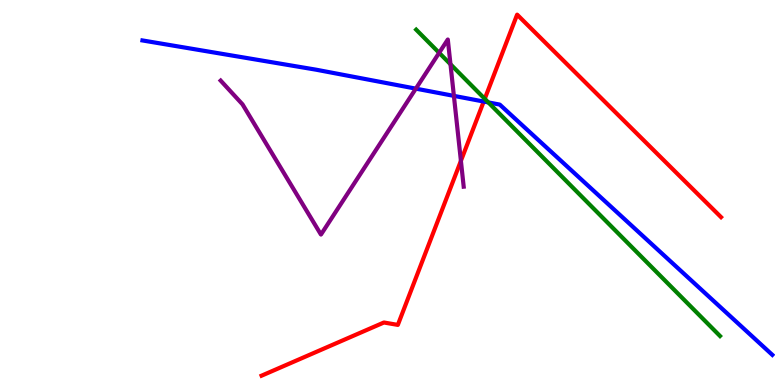[{'lines': ['blue', 'red'], 'intersections': [{'x': 6.24, 'y': 7.36}]}, {'lines': ['green', 'red'], 'intersections': [{'x': 6.25, 'y': 7.43}]}, {'lines': ['purple', 'red'], 'intersections': [{'x': 5.95, 'y': 5.82}]}, {'lines': ['blue', 'green'], 'intersections': [{'x': 6.3, 'y': 7.34}]}, {'lines': ['blue', 'purple'], 'intersections': [{'x': 5.37, 'y': 7.7}, {'x': 5.86, 'y': 7.51}]}, {'lines': ['green', 'purple'], 'intersections': [{'x': 5.67, 'y': 8.63}, {'x': 5.81, 'y': 8.33}]}]